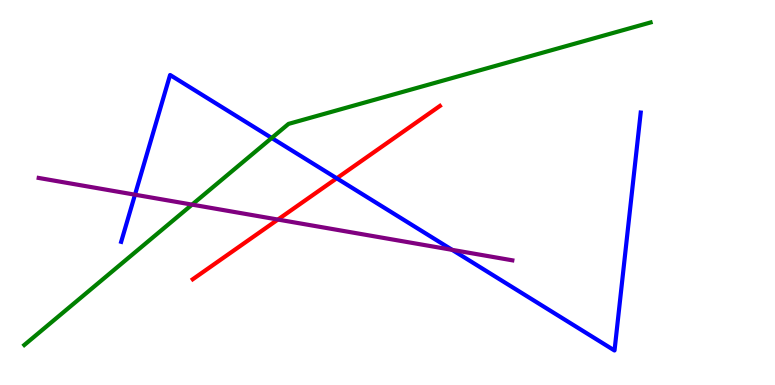[{'lines': ['blue', 'red'], 'intersections': [{'x': 4.34, 'y': 5.37}]}, {'lines': ['green', 'red'], 'intersections': []}, {'lines': ['purple', 'red'], 'intersections': [{'x': 3.59, 'y': 4.3}]}, {'lines': ['blue', 'green'], 'intersections': [{'x': 3.51, 'y': 6.42}]}, {'lines': ['blue', 'purple'], 'intersections': [{'x': 1.74, 'y': 4.94}, {'x': 5.83, 'y': 3.51}]}, {'lines': ['green', 'purple'], 'intersections': [{'x': 2.48, 'y': 4.69}]}]